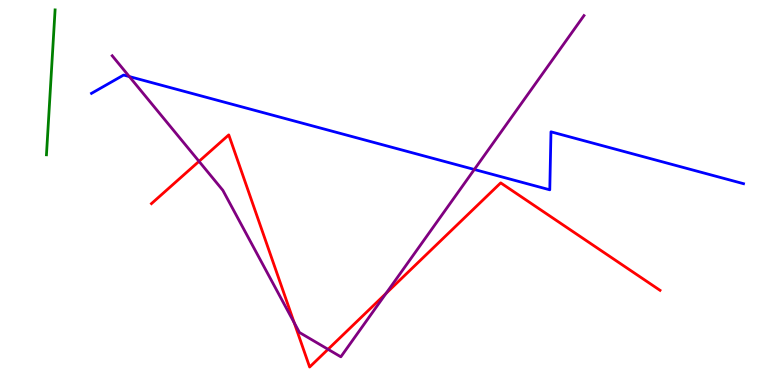[{'lines': ['blue', 'red'], 'intersections': []}, {'lines': ['green', 'red'], 'intersections': []}, {'lines': ['purple', 'red'], 'intersections': [{'x': 2.57, 'y': 5.81}, {'x': 3.8, 'y': 1.62}, {'x': 4.23, 'y': 0.927}, {'x': 4.98, 'y': 2.38}]}, {'lines': ['blue', 'green'], 'intersections': []}, {'lines': ['blue', 'purple'], 'intersections': [{'x': 1.67, 'y': 8.01}, {'x': 6.12, 'y': 5.6}]}, {'lines': ['green', 'purple'], 'intersections': []}]